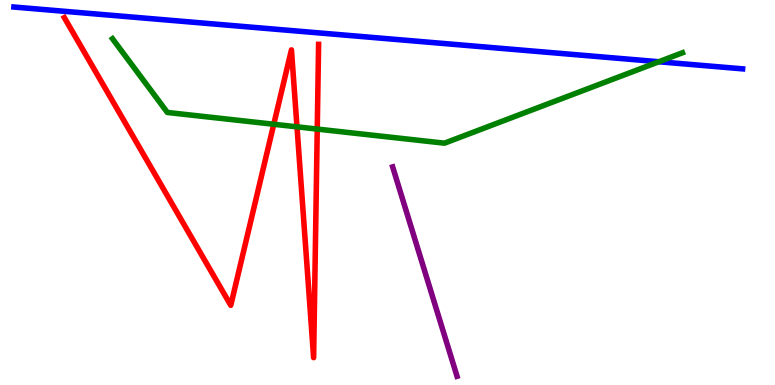[{'lines': ['blue', 'red'], 'intersections': []}, {'lines': ['green', 'red'], 'intersections': [{'x': 3.53, 'y': 6.77}, {'x': 3.83, 'y': 6.71}, {'x': 4.09, 'y': 6.65}]}, {'lines': ['purple', 'red'], 'intersections': []}, {'lines': ['blue', 'green'], 'intersections': [{'x': 8.5, 'y': 8.4}]}, {'lines': ['blue', 'purple'], 'intersections': []}, {'lines': ['green', 'purple'], 'intersections': []}]